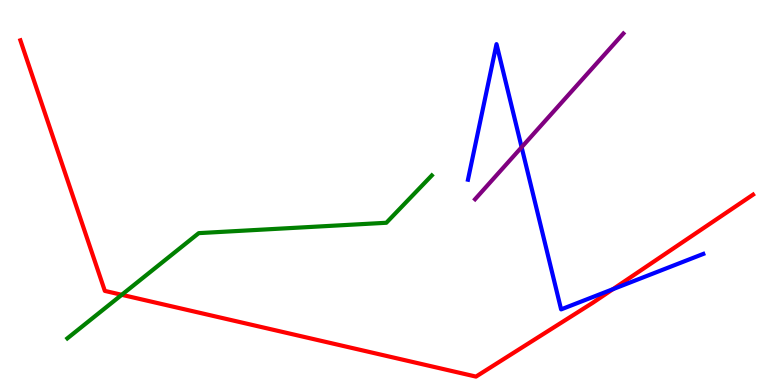[{'lines': ['blue', 'red'], 'intersections': [{'x': 7.91, 'y': 2.49}]}, {'lines': ['green', 'red'], 'intersections': [{'x': 1.57, 'y': 2.34}]}, {'lines': ['purple', 'red'], 'intersections': []}, {'lines': ['blue', 'green'], 'intersections': []}, {'lines': ['blue', 'purple'], 'intersections': [{'x': 6.73, 'y': 6.18}]}, {'lines': ['green', 'purple'], 'intersections': []}]